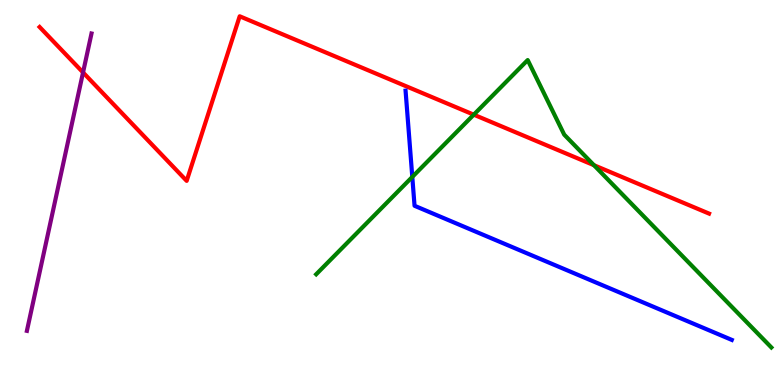[{'lines': ['blue', 'red'], 'intersections': []}, {'lines': ['green', 'red'], 'intersections': [{'x': 6.11, 'y': 7.02}, {'x': 7.66, 'y': 5.71}]}, {'lines': ['purple', 'red'], 'intersections': [{'x': 1.07, 'y': 8.12}]}, {'lines': ['blue', 'green'], 'intersections': [{'x': 5.32, 'y': 5.4}]}, {'lines': ['blue', 'purple'], 'intersections': []}, {'lines': ['green', 'purple'], 'intersections': []}]